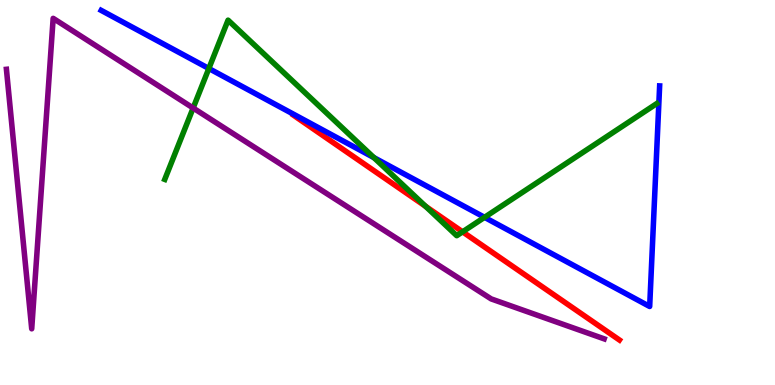[{'lines': ['blue', 'red'], 'intersections': []}, {'lines': ['green', 'red'], 'intersections': [{'x': 5.49, 'y': 4.64}, {'x': 5.97, 'y': 3.98}]}, {'lines': ['purple', 'red'], 'intersections': []}, {'lines': ['blue', 'green'], 'intersections': [{'x': 2.69, 'y': 8.22}, {'x': 4.82, 'y': 5.91}, {'x': 6.25, 'y': 4.35}]}, {'lines': ['blue', 'purple'], 'intersections': []}, {'lines': ['green', 'purple'], 'intersections': [{'x': 2.49, 'y': 7.19}]}]